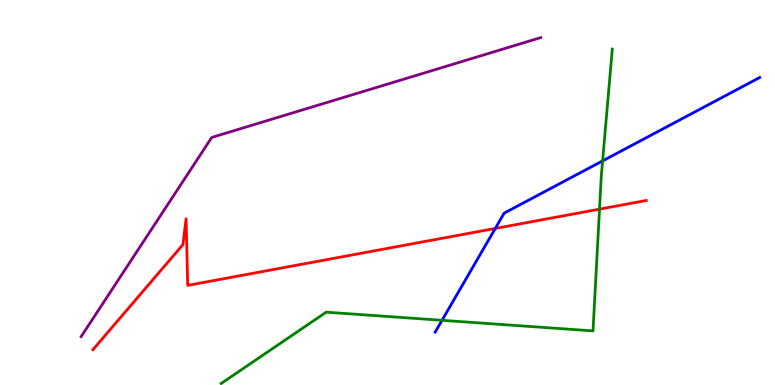[{'lines': ['blue', 'red'], 'intersections': [{'x': 6.39, 'y': 4.07}]}, {'lines': ['green', 'red'], 'intersections': [{'x': 7.74, 'y': 4.57}]}, {'lines': ['purple', 'red'], 'intersections': []}, {'lines': ['blue', 'green'], 'intersections': [{'x': 5.7, 'y': 1.68}, {'x': 7.78, 'y': 5.82}]}, {'lines': ['blue', 'purple'], 'intersections': []}, {'lines': ['green', 'purple'], 'intersections': []}]